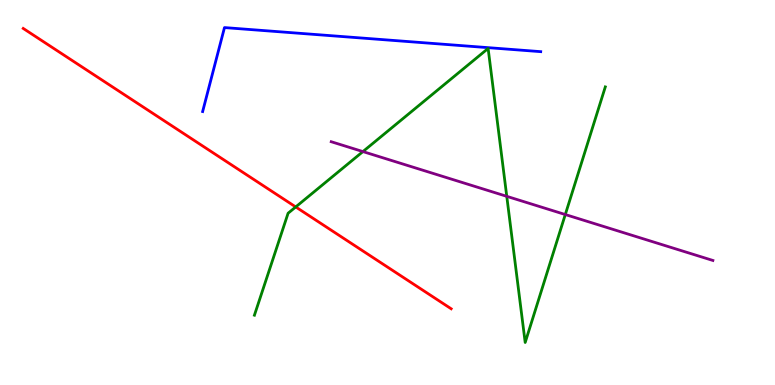[{'lines': ['blue', 'red'], 'intersections': []}, {'lines': ['green', 'red'], 'intersections': [{'x': 3.82, 'y': 4.62}]}, {'lines': ['purple', 'red'], 'intersections': []}, {'lines': ['blue', 'green'], 'intersections': []}, {'lines': ['blue', 'purple'], 'intersections': []}, {'lines': ['green', 'purple'], 'intersections': [{'x': 4.68, 'y': 6.06}, {'x': 6.54, 'y': 4.9}, {'x': 7.29, 'y': 4.43}]}]